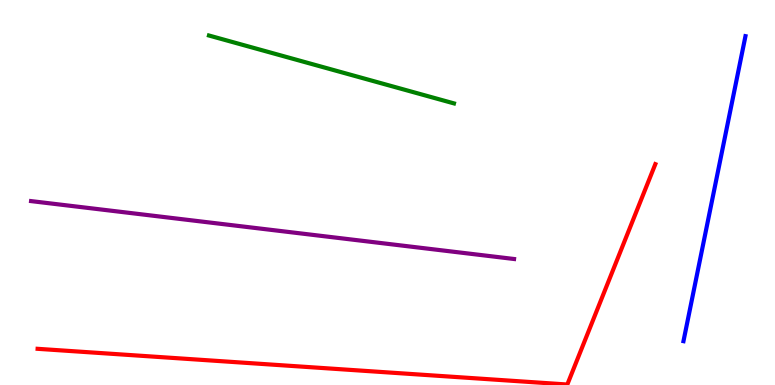[{'lines': ['blue', 'red'], 'intersections': []}, {'lines': ['green', 'red'], 'intersections': []}, {'lines': ['purple', 'red'], 'intersections': []}, {'lines': ['blue', 'green'], 'intersections': []}, {'lines': ['blue', 'purple'], 'intersections': []}, {'lines': ['green', 'purple'], 'intersections': []}]